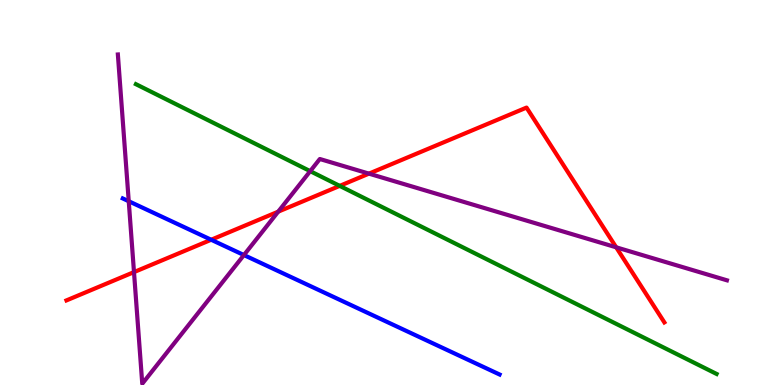[{'lines': ['blue', 'red'], 'intersections': [{'x': 2.72, 'y': 3.77}]}, {'lines': ['green', 'red'], 'intersections': [{'x': 4.38, 'y': 5.17}]}, {'lines': ['purple', 'red'], 'intersections': [{'x': 1.73, 'y': 2.93}, {'x': 3.59, 'y': 4.5}, {'x': 4.76, 'y': 5.49}, {'x': 7.95, 'y': 3.58}]}, {'lines': ['blue', 'green'], 'intersections': []}, {'lines': ['blue', 'purple'], 'intersections': [{'x': 1.66, 'y': 4.77}, {'x': 3.15, 'y': 3.38}]}, {'lines': ['green', 'purple'], 'intersections': [{'x': 4.0, 'y': 5.55}]}]